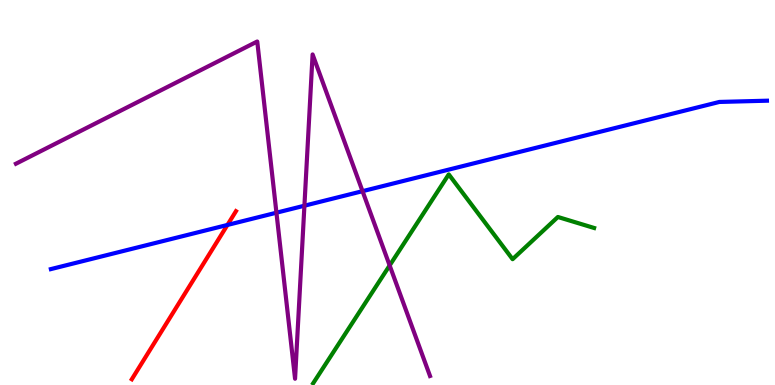[{'lines': ['blue', 'red'], 'intersections': [{'x': 2.93, 'y': 4.16}]}, {'lines': ['green', 'red'], 'intersections': []}, {'lines': ['purple', 'red'], 'intersections': []}, {'lines': ['blue', 'green'], 'intersections': []}, {'lines': ['blue', 'purple'], 'intersections': [{'x': 3.57, 'y': 4.48}, {'x': 3.93, 'y': 4.66}, {'x': 4.68, 'y': 5.03}]}, {'lines': ['green', 'purple'], 'intersections': [{'x': 5.03, 'y': 3.11}]}]